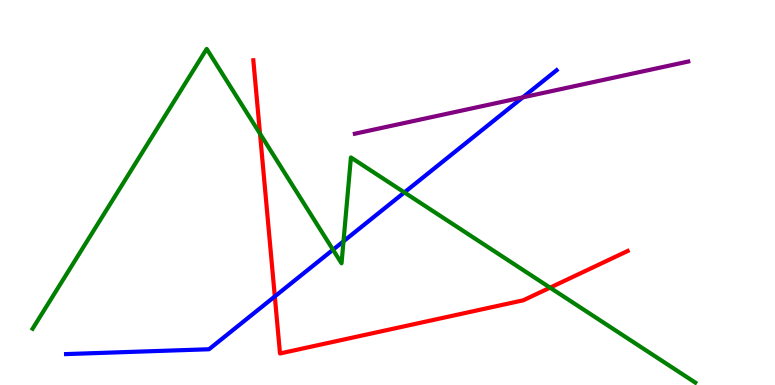[{'lines': ['blue', 'red'], 'intersections': [{'x': 3.55, 'y': 2.3}]}, {'lines': ['green', 'red'], 'intersections': [{'x': 3.35, 'y': 6.53}, {'x': 7.1, 'y': 2.53}]}, {'lines': ['purple', 'red'], 'intersections': []}, {'lines': ['blue', 'green'], 'intersections': [{'x': 4.3, 'y': 3.51}, {'x': 4.43, 'y': 3.73}, {'x': 5.22, 'y': 5.0}]}, {'lines': ['blue', 'purple'], 'intersections': [{'x': 6.75, 'y': 7.47}]}, {'lines': ['green', 'purple'], 'intersections': []}]